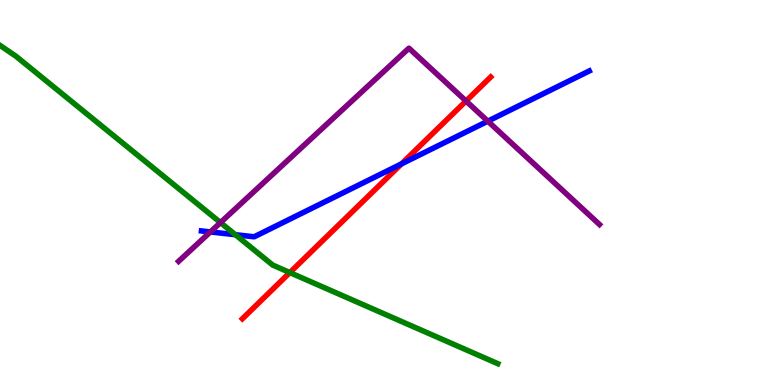[{'lines': ['blue', 'red'], 'intersections': [{'x': 5.18, 'y': 5.74}]}, {'lines': ['green', 'red'], 'intersections': [{'x': 3.74, 'y': 2.92}]}, {'lines': ['purple', 'red'], 'intersections': [{'x': 6.01, 'y': 7.38}]}, {'lines': ['blue', 'green'], 'intersections': [{'x': 3.04, 'y': 3.9}]}, {'lines': ['blue', 'purple'], 'intersections': [{'x': 2.71, 'y': 3.98}, {'x': 6.29, 'y': 6.85}]}, {'lines': ['green', 'purple'], 'intersections': [{'x': 2.84, 'y': 4.22}]}]